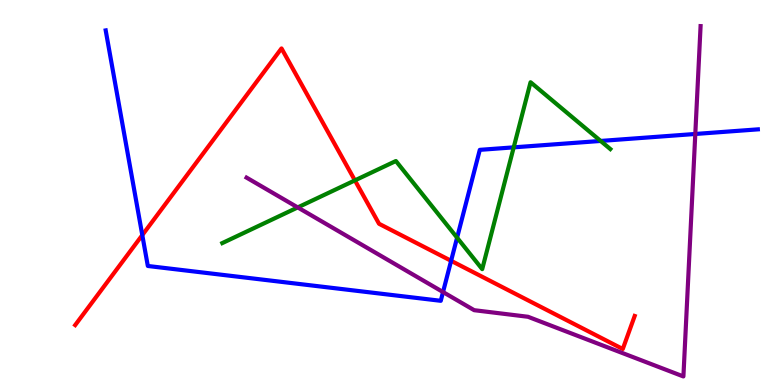[{'lines': ['blue', 'red'], 'intersections': [{'x': 1.84, 'y': 3.89}, {'x': 5.82, 'y': 3.23}]}, {'lines': ['green', 'red'], 'intersections': [{'x': 4.58, 'y': 5.31}]}, {'lines': ['purple', 'red'], 'intersections': []}, {'lines': ['blue', 'green'], 'intersections': [{'x': 5.9, 'y': 3.83}, {'x': 6.63, 'y': 6.17}, {'x': 7.75, 'y': 6.34}]}, {'lines': ['blue', 'purple'], 'intersections': [{'x': 5.72, 'y': 2.41}, {'x': 8.97, 'y': 6.52}]}, {'lines': ['green', 'purple'], 'intersections': [{'x': 3.84, 'y': 4.61}]}]